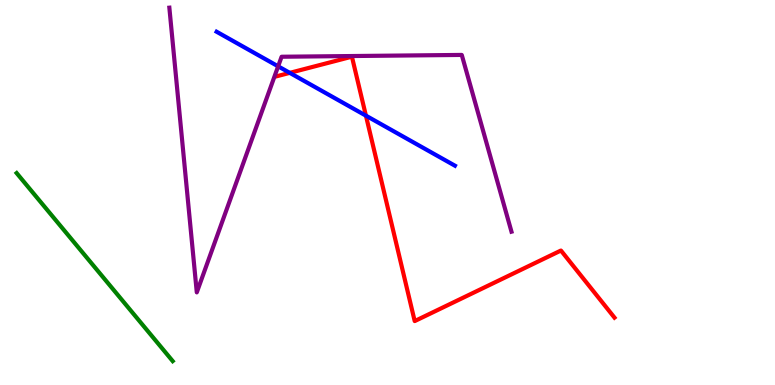[{'lines': ['blue', 'red'], 'intersections': [{'x': 3.74, 'y': 8.11}, {'x': 4.72, 'y': 7.0}]}, {'lines': ['green', 'red'], 'intersections': []}, {'lines': ['purple', 'red'], 'intersections': []}, {'lines': ['blue', 'green'], 'intersections': []}, {'lines': ['blue', 'purple'], 'intersections': [{'x': 3.59, 'y': 8.28}]}, {'lines': ['green', 'purple'], 'intersections': []}]